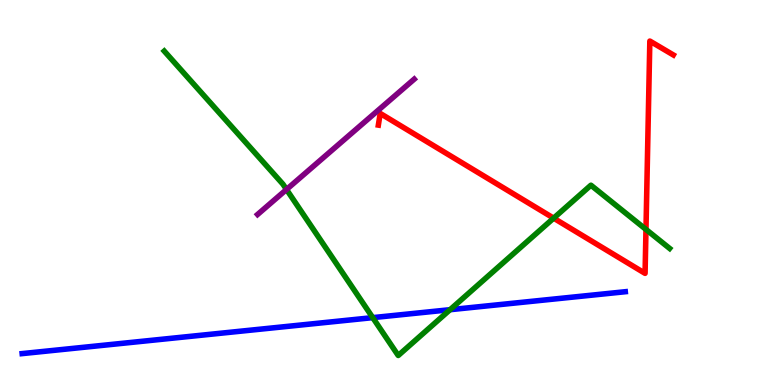[{'lines': ['blue', 'red'], 'intersections': []}, {'lines': ['green', 'red'], 'intersections': [{'x': 7.14, 'y': 4.33}, {'x': 8.34, 'y': 4.04}]}, {'lines': ['purple', 'red'], 'intersections': []}, {'lines': ['blue', 'green'], 'intersections': [{'x': 4.81, 'y': 1.75}, {'x': 5.81, 'y': 1.96}]}, {'lines': ['blue', 'purple'], 'intersections': []}, {'lines': ['green', 'purple'], 'intersections': [{'x': 3.7, 'y': 5.08}]}]